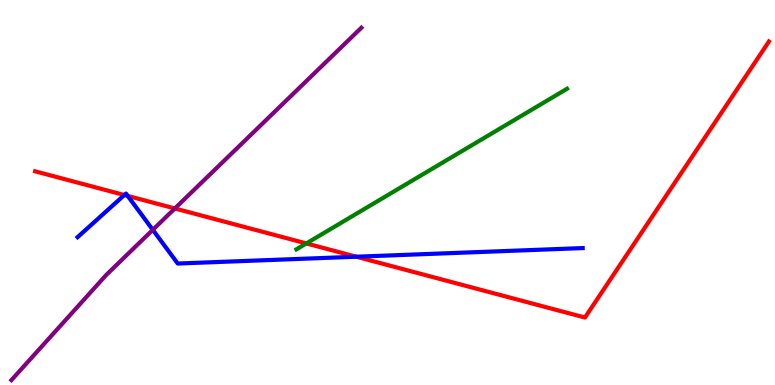[{'lines': ['blue', 'red'], 'intersections': [{'x': 1.6, 'y': 4.93}, {'x': 1.65, 'y': 4.91}, {'x': 4.6, 'y': 3.33}]}, {'lines': ['green', 'red'], 'intersections': [{'x': 3.95, 'y': 3.68}]}, {'lines': ['purple', 'red'], 'intersections': [{'x': 2.26, 'y': 4.59}]}, {'lines': ['blue', 'green'], 'intersections': []}, {'lines': ['blue', 'purple'], 'intersections': [{'x': 1.97, 'y': 4.03}]}, {'lines': ['green', 'purple'], 'intersections': []}]